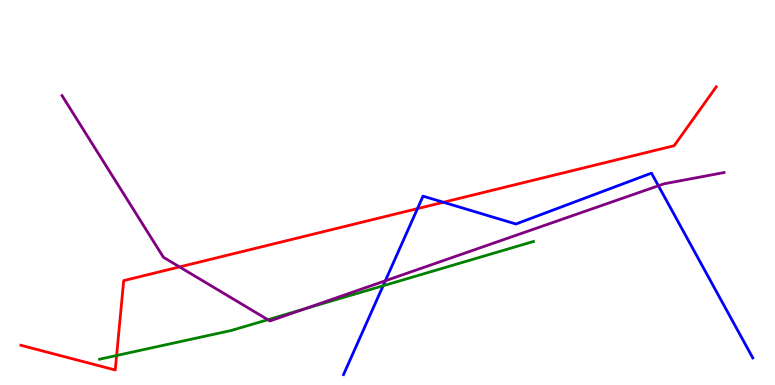[{'lines': ['blue', 'red'], 'intersections': [{'x': 5.39, 'y': 4.58}, {'x': 5.72, 'y': 4.75}]}, {'lines': ['green', 'red'], 'intersections': [{'x': 1.5, 'y': 0.766}]}, {'lines': ['purple', 'red'], 'intersections': [{'x': 2.32, 'y': 3.07}]}, {'lines': ['blue', 'green'], 'intersections': [{'x': 4.94, 'y': 2.58}]}, {'lines': ['blue', 'purple'], 'intersections': [{'x': 4.97, 'y': 2.71}, {'x': 8.5, 'y': 5.17}]}, {'lines': ['green', 'purple'], 'intersections': [{'x': 3.46, 'y': 1.7}, {'x': 3.93, 'y': 1.98}]}]